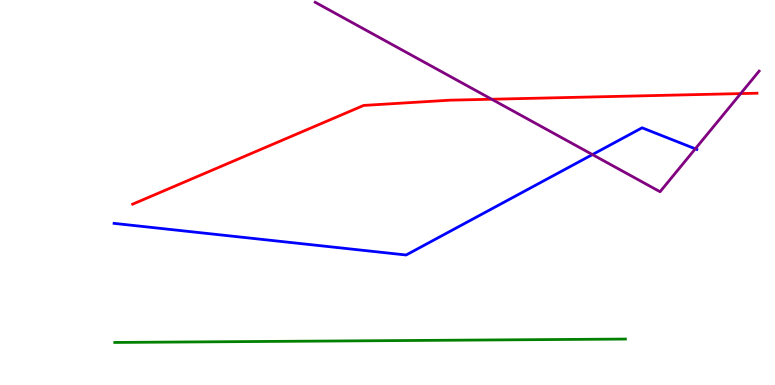[{'lines': ['blue', 'red'], 'intersections': []}, {'lines': ['green', 'red'], 'intersections': []}, {'lines': ['purple', 'red'], 'intersections': [{'x': 6.34, 'y': 7.42}, {'x': 9.56, 'y': 7.57}]}, {'lines': ['blue', 'green'], 'intersections': []}, {'lines': ['blue', 'purple'], 'intersections': [{'x': 7.64, 'y': 5.99}, {'x': 8.97, 'y': 6.13}]}, {'lines': ['green', 'purple'], 'intersections': []}]